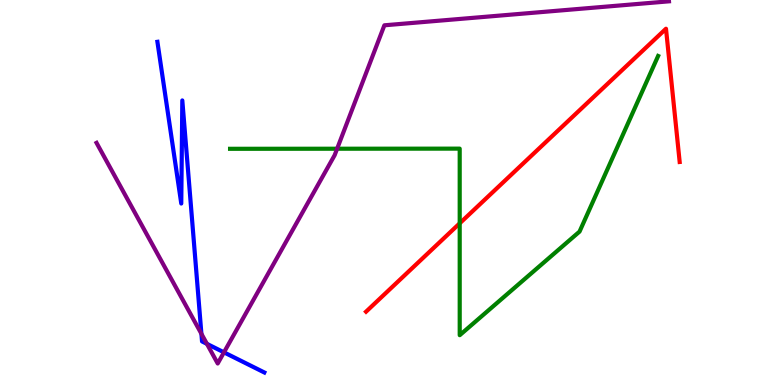[{'lines': ['blue', 'red'], 'intersections': []}, {'lines': ['green', 'red'], 'intersections': [{'x': 5.93, 'y': 4.2}]}, {'lines': ['purple', 'red'], 'intersections': []}, {'lines': ['blue', 'green'], 'intersections': []}, {'lines': ['blue', 'purple'], 'intersections': [{'x': 2.6, 'y': 1.33}, {'x': 2.67, 'y': 1.07}, {'x': 2.89, 'y': 0.848}]}, {'lines': ['green', 'purple'], 'intersections': [{'x': 4.35, 'y': 6.14}]}]